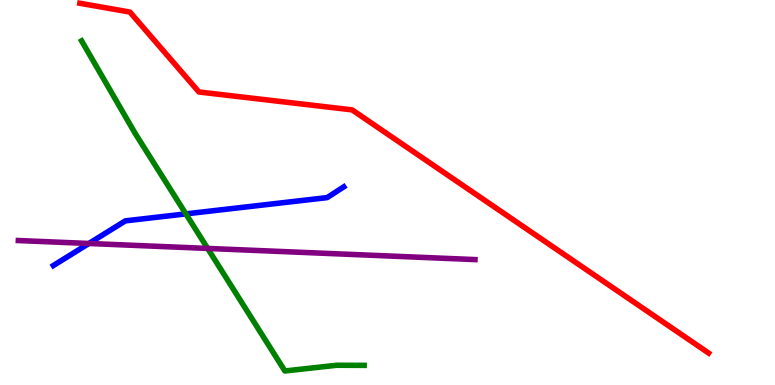[{'lines': ['blue', 'red'], 'intersections': []}, {'lines': ['green', 'red'], 'intersections': []}, {'lines': ['purple', 'red'], 'intersections': []}, {'lines': ['blue', 'green'], 'intersections': [{'x': 2.4, 'y': 4.44}]}, {'lines': ['blue', 'purple'], 'intersections': [{'x': 1.15, 'y': 3.68}]}, {'lines': ['green', 'purple'], 'intersections': [{'x': 2.68, 'y': 3.55}]}]